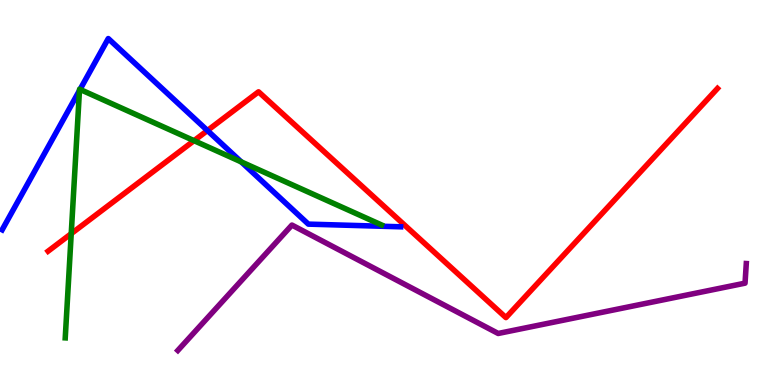[{'lines': ['blue', 'red'], 'intersections': [{'x': 2.68, 'y': 6.61}]}, {'lines': ['green', 'red'], 'intersections': [{'x': 0.919, 'y': 3.93}, {'x': 2.5, 'y': 6.35}]}, {'lines': ['purple', 'red'], 'intersections': []}, {'lines': ['blue', 'green'], 'intersections': [{'x': 1.03, 'y': 7.65}, {'x': 1.03, 'y': 7.68}, {'x': 3.11, 'y': 5.79}]}, {'lines': ['blue', 'purple'], 'intersections': []}, {'lines': ['green', 'purple'], 'intersections': []}]